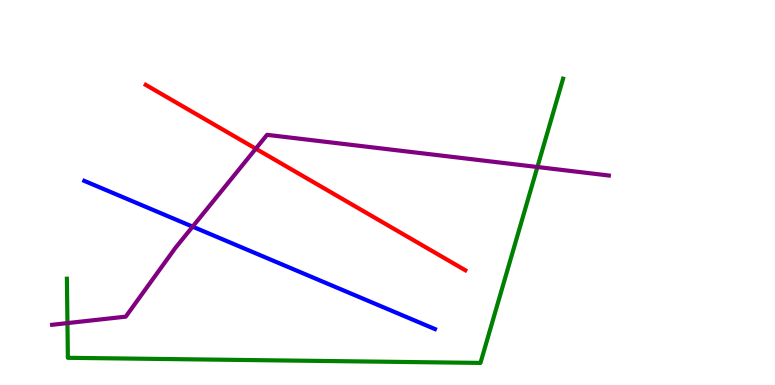[{'lines': ['blue', 'red'], 'intersections': []}, {'lines': ['green', 'red'], 'intersections': []}, {'lines': ['purple', 'red'], 'intersections': [{'x': 3.3, 'y': 6.14}]}, {'lines': ['blue', 'green'], 'intersections': []}, {'lines': ['blue', 'purple'], 'intersections': [{'x': 2.49, 'y': 4.11}]}, {'lines': ['green', 'purple'], 'intersections': [{'x': 0.87, 'y': 1.61}, {'x': 6.93, 'y': 5.66}]}]